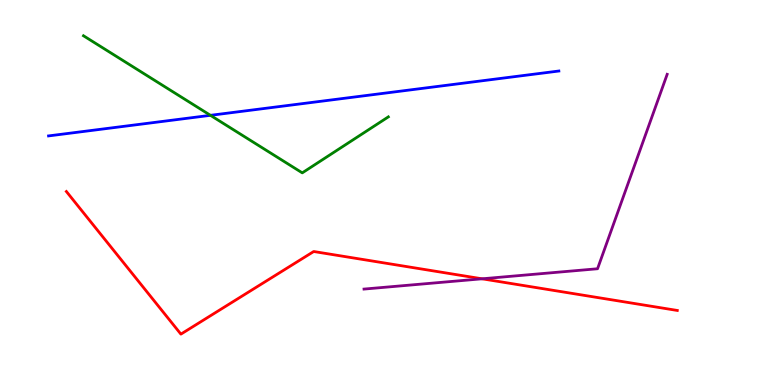[{'lines': ['blue', 'red'], 'intersections': []}, {'lines': ['green', 'red'], 'intersections': []}, {'lines': ['purple', 'red'], 'intersections': [{'x': 6.22, 'y': 2.76}]}, {'lines': ['blue', 'green'], 'intersections': [{'x': 2.72, 'y': 7.0}]}, {'lines': ['blue', 'purple'], 'intersections': []}, {'lines': ['green', 'purple'], 'intersections': []}]